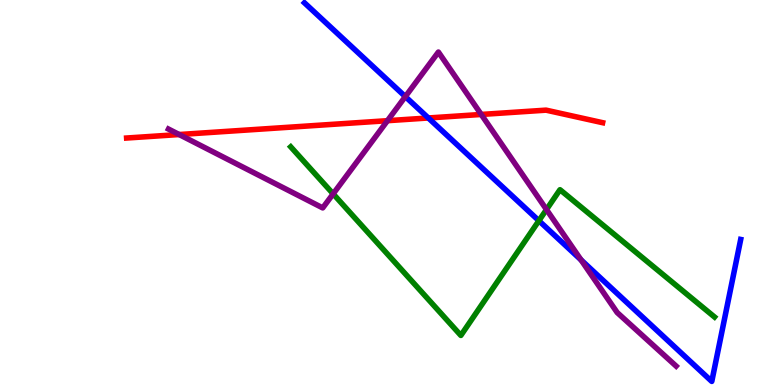[{'lines': ['blue', 'red'], 'intersections': [{'x': 5.53, 'y': 6.94}]}, {'lines': ['green', 'red'], 'intersections': []}, {'lines': ['purple', 'red'], 'intersections': [{'x': 2.31, 'y': 6.51}, {'x': 5.0, 'y': 6.87}, {'x': 6.21, 'y': 7.03}]}, {'lines': ['blue', 'green'], 'intersections': [{'x': 6.95, 'y': 4.27}]}, {'lines': ['blue', 'purple'], 'intersections': [{'x': 5.23, 'y': 7.49}, {'x': 7.5, 'y': 3.25}]}, {'lines': ['green', 'purple'], 'intersections': [{'x': 4.3, 'y': 4.96}, {'x': 7.05, 'y': 4.56}]}]